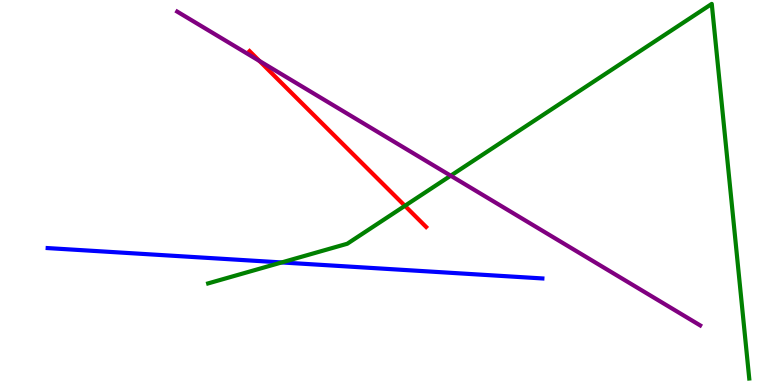[{'lines': ['blue', 'red'], 'intersections': []}, {'lines': ['green', 'red'], 'intersections': [{'x': 5.22, 'y': 4.65}]}, {'lines': ['purple', 'red'], 'intersections': [{'x': 3.35, 'y': 8.42}]}, {'lines': ['blue', 'green'], 'intersections': [{'x': 3.63, 'y': 3.18}]}, {'lines': ['blue', 'purple'], 'intersections': []}, {'lines': ['green', 'purple'], 'intersections': [{'x': 5.82, 'y': 5.44}]}]